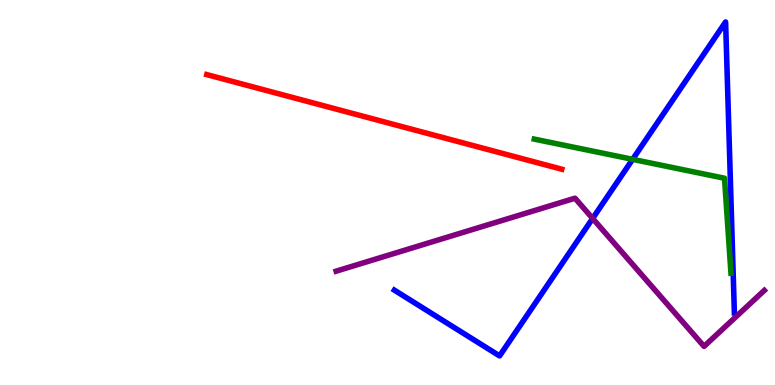[{'lines': ['blue', 'red'], 'intersections': []}, {'lines': ['green', 'red'], 'intersections': []}, {'lines': ['purple', 'red'], 'intersections': []}, {'lines': ['blue', 'green'], 'intersections': [{'x': 8.16, 'y': 5.86}]}, {'lines': ['blue', 'purple'], 'intersections': [{'x': 7.65, 'y': 4.33}]}, {'lines': ['green', 'purple'], 'intersections': []}]